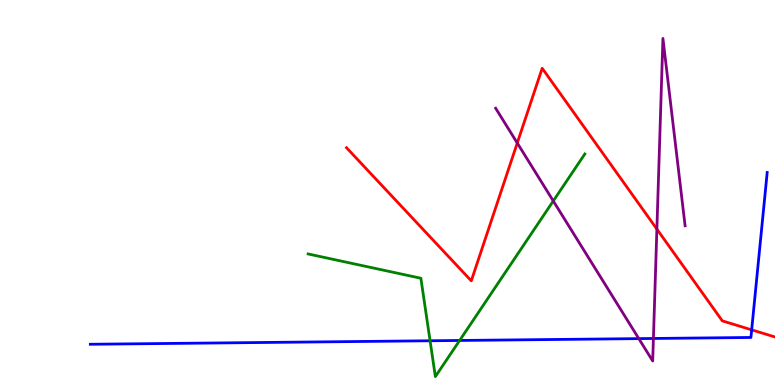[{'lines': ['blue', 'red'], 'intersections': [{'x': 9.7, 'y': 1.43}]}, {'lines': ['green', 'red'], 'intersections': []}, {'lines': ['purple', 'red'], 'intersections': [{'x': 6.67, 'y': 6.29}, {'x': 8.48, 'y': 4.05}]}, {'lines': ['blue', 'green'], 'intersections': [{'x': 5.55, 'y': 1.15}, {'x': 5.93, 'y': 1.16}]}, {'lines': ['blue', 'purple'], 'intersections': [{'x': 8.24, 'y': 1.2}, {'x': 8.43, 'y': 1.21}]}, {'lines': ['green', 'purple'], 'intersections': [{'x': 7.14, 'y': 4.78}]}]